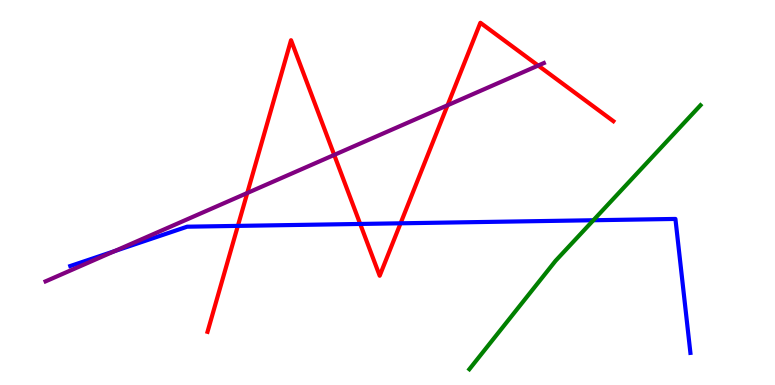[{'lines': ['blue', 'red'], 'intersections': [{'x': 3.07, 'y': 4.13}, {'x': 4.65, 'y': 4.18}, {'x': 5.17, 'y': 4.2}]}, {'lines': ['green', 'red'], 'intersections': []}, {'lines': ['purple', 'red'], 'intersections': [{'x': 3.19, 'y': 4.99}, {'x': 4.31, 'y': 5.98}, {'x': 5.77, 'y': 7.27}, {'x': 6.94, 'y': 8.3}]}, {'lines': ['blue', 'green'], 'intersections': [{'x': 7.66, 'y': 4.28}]}, {'lines': ['blue', 'purple'], 'intersections': [{'x': 1.48, 'y': 3.48}]}, {'lines': ['green', 'purple'], 'intersections': []}]